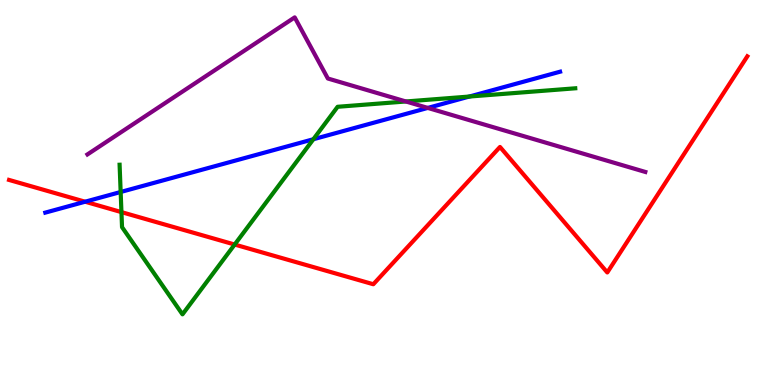[{'lines': ['blue', 'red'], 'intersections': [{'x': 1.1, 'y': 4.76}]}, {'lines': ['green', 'red'], 'intersections': [{'x': 1.57, 'y': 4.49}, {'x': 3.03, 'y': 3.65}]}, {'lines': ['purple', 'red'], 'intersections': []}, {'lines': ['blue', 'green'], 'intersections': [{'x': 1.56, 'y': 5.01}, {'x': 4.04, 'y': 6.38}, {'x': 6.06, 'y': 7.49}]}, {'lines': ['blue', 'purple'], 'intersections': [{'x': 5.52, 'y': 7.2}]}, {'lines': ['green', 'purple'], 'intersections': [{'x': 5.24, 'y': 7.36}]}]